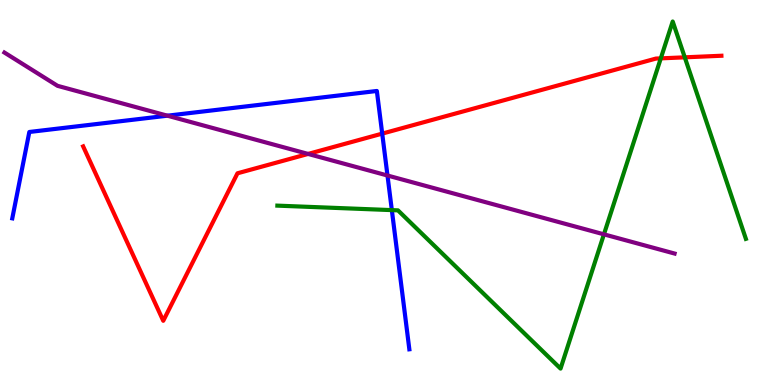[{'lines': ['blue', 'red'], 'intersections': [{'x': 4.93, 'y': 6.53}]}, {'lines': ['green', 'red'], 'intersections': [{'x': 8.53, 'y': 8.48}, {'x': 8.84, 'y': 8.51}]}, {'lines': ['purple', 'red'], 'intersections': [{'x': 3.98, 'y': 6.0}]}, {'lines': ['blue', 'green'], 'intersections': [{'x': 5.06, 'y': 4.54}]}, {'lines': ['blue', 'purple'], 'intersections': [{'x': 2.16, 'y': 7.0}, {'x': 5.0, 'y': 5.44}]}, {'lines': ['green', 'purple'], 'intersections': [{'x': 7.79, 'y': 3.91}]}]